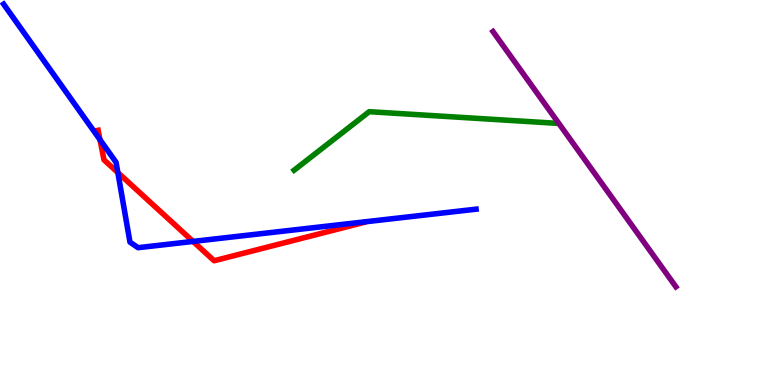[{'lines': ['blue', 'red'], 'intersections': [{'x': 1.29, 'y': 6.37}, {'x': 1.52, 'y': 5.52}, {'x': 2.49, 'y': 3.73}]}, {'lines': ['green', 'red'], 'intersections': []}, {'lines': ['purple', 'red'], 'intersections': []}, {'lines': ['blue', 'green'], 'intersections': []}, {'lines': ['blue', 'purple'], 'intersections': []}, {'lines': ['green', 'purple'], 'intersections': []}]